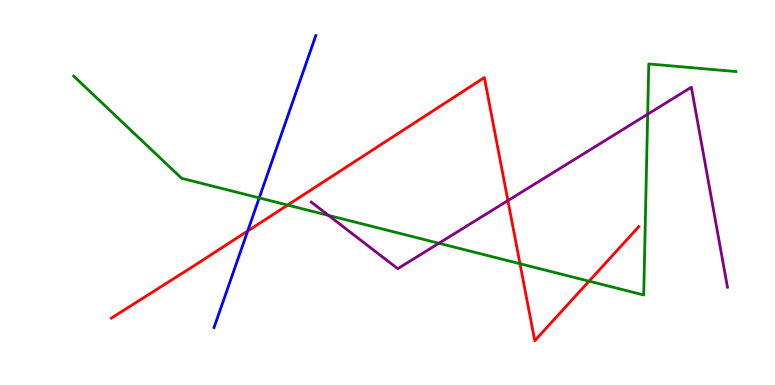[{'lines': ['blue', 'red'], 'intersections': [{'x': 3.2, 'y': 4.0}]}, {'lines': ['green', 'red'], 'intersections': [{'x': 3.71, 'y': 4.67}, {'x': 6.71, 'y': 3.15}, {'x': 7.6, 'y': 2.7}]}, {'lines': ['purple', 'red'], 'intersections': [{'x': 6.55, 'y': 4.79}]}, {'lines': ['blue', 'green'], 'intersections': [{'x': 3.34, 'y': 4.86}]}, {'lines': ['blue', 'purple'], 'intersections': []}, {'lines': ['green', 'purple'], 'intersections': [{'x': 4.24, 'y': 4.41}, {'x': 5.66, 'y': 3.68}, {'x': 8.36, 'y': 7.03}]}]